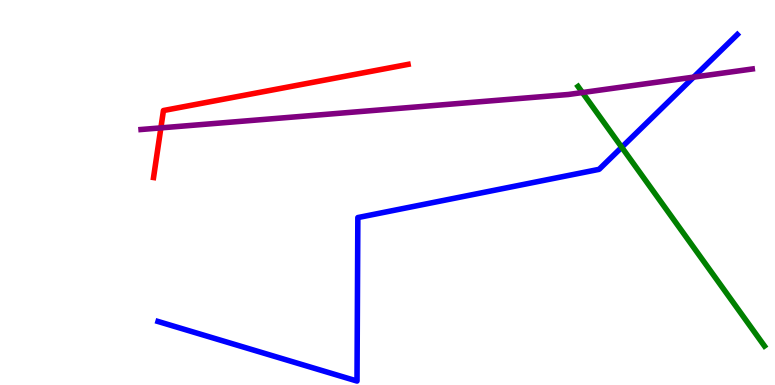[{'lines': ['blue', 'red'], 'intersections': []}, {'lines': ['green', 'red'], 'intersections': []}, {'lines': ['purple', 'red'], 'intersections': [{'x': 2.08, 'y': 6.68}]}, {'lines': ['blue', 'green'], 'intersections': [{'x': 8.02, 'y': 6.17}]}, {'lines': ['blue', 'purple'], 'intersections': [{'x': 8.95, 'y': 8.0}]}, {'lines': ['green', 'purple'], 'intersections': [{'x': 7.52, 'y': 7.6}]}]